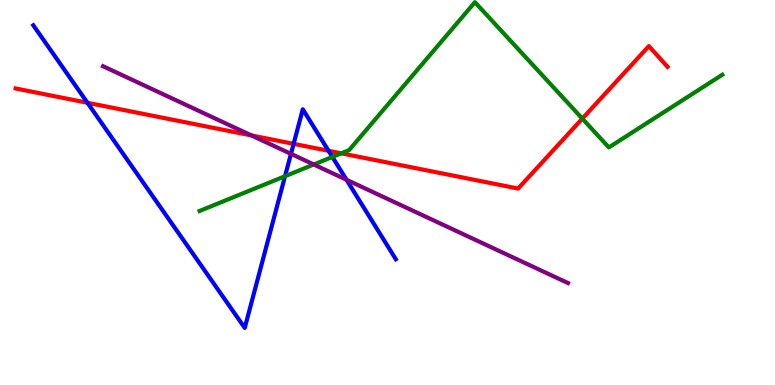[{'lines': ['blue', 'red'], 'intersections': [{'x': 1.13, 'y': 7.33}, {'x': 3.79, 'y': 6.26}, {'x': 4.24, 'y': 6.08}]}, {'lines': ['green', 'red'], 'intersections': [{'x': 4.4, 'y': 6.02}, {'x': 7.51, 'y': 6.92}]}, {'lines': ['purple', 'red'], 'intersections': [{'x': 3.24, 'y': 6.48}]}, {'lines': ['blue', 'green'], 'intersections': [{'x': 3.68, 'y': 5.42}, {'x': 4.29, 'y': 5.92}]}, {'lines': ['blue', 'purple'], 'intersections': [{'x': 3.75, 'y': 6.0}, {'x': 4.47, 'y': 5.33}]}, {'lines': ['green', 'purple'], 'intersections': [{'x': 4.05, 'y': 5.73}]}]